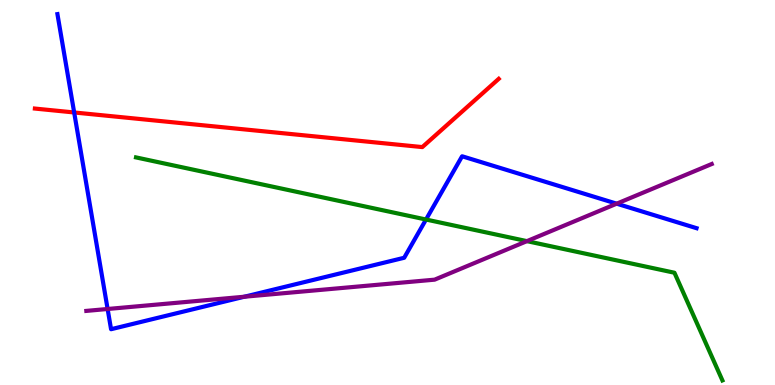[{'lines': ['blue', 'red'], 'intersections': [{'x': 0.957, 'y': 7.08}]}, {'lines': ['green', 'red'], 'intersections': []}, {'lines': ['purple', 'red'], 'intersections': []}, {'lines': ['blue', 'green'], 'intersections': [{'x': 5.5, 'y': 4.3}]}, {'lines': ['blue', 'purple'], 'intersections': [{'x': 1.39, 'y': 1.97}, {'x': 3.15, 'y': 2.29}, {'x': 7.96, 'y': 4.71}]}, {'lines': ['green', 'purple'], 'intersections': [{'x': 6.8, 'y': 3.74}]}]